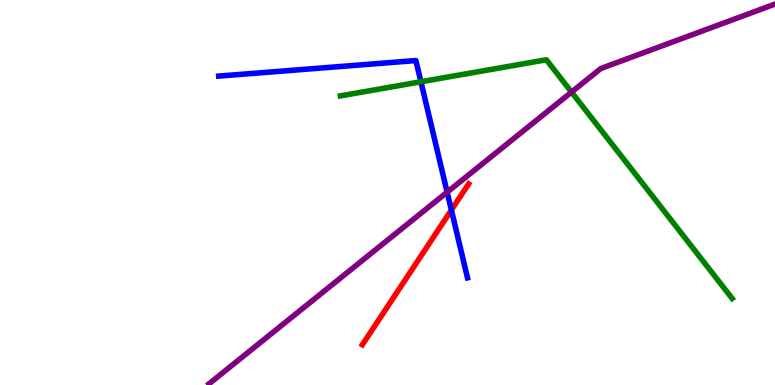[{'lines': ['blue', 'red'], 'intersections': [{'x': 5.82, 'y': 4.55}]}, {'lines': ['green', 'red'], 'intersections': []}, {'lines': ['purple', 'red'], 'intersections': []}, {'lines': ['blue', 'green'], 'intersections': [{'x': 5.43, 'y': 7.88}]}, {'lines': ['blue', 'purple'], 'intersections': [{'x': 5.77, 'y': 5.01}]}, {'lines': ['green', 'purple'], 'intersections': [{'x': 7.37, 'y': 7.61}]}]